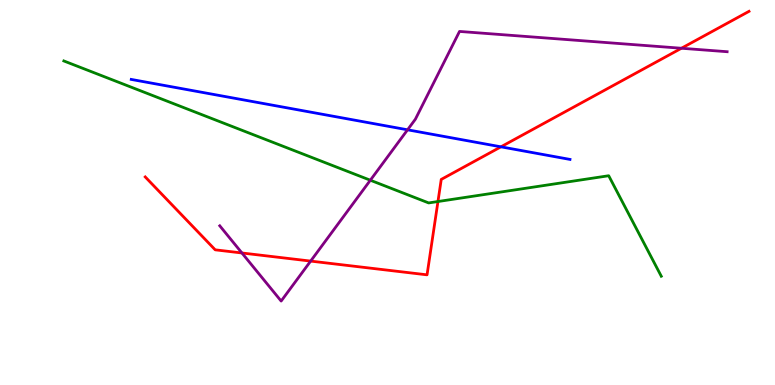[{'lines': ['blue', 'red'], 'intersections': [{'x': 6.46, 'y': 6.19}]}, {'lines': ['green', 'red'], 'intersections': [{'x': 5.65, 'y': 4.77}]}, {'lines': ['purple', 'red'], 'intersections': [{'x': 3.12, 'y': 3.43}, {'x': 4.01, 'y': 3.22}, {'x': 8.79, 'y': 8.75}]}, {'lines': ['blue', 'green'], 'intersections': []}, {'lines': ['blue', 'purple'], 'intersections': [{'x': 5.26, 'y': 6.63}]}, {'lines': ['green', 'purple'], 'intersections': [{'x': 4.78, 'y': 5.32}]}]